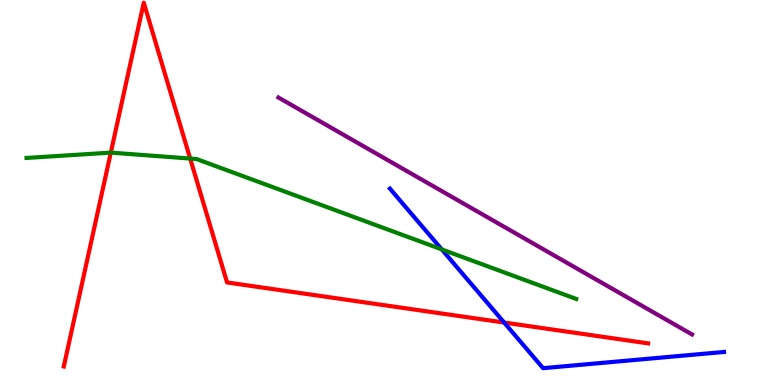[{'lines': ['blue', 'red'], 'intersections': [{'x': 6.51, 'y': 1.62}]}, {'lines': ['green', 'red'], 'intersections': [{'x': 1.43, 'y': 6.04}, {'x': 2.45, 'y': 5.88}]}, {'lines': ['purple', 'red'], 'intersections': []}, {'lines': ['blue', 'green'], 'intersections': [{'x': 5.7, 'y': 3.52}]}, {'lines': ['blue', 'purple'], 'intersections': []}, {'lines': ['green', 'purple'], 'intersections': []}]